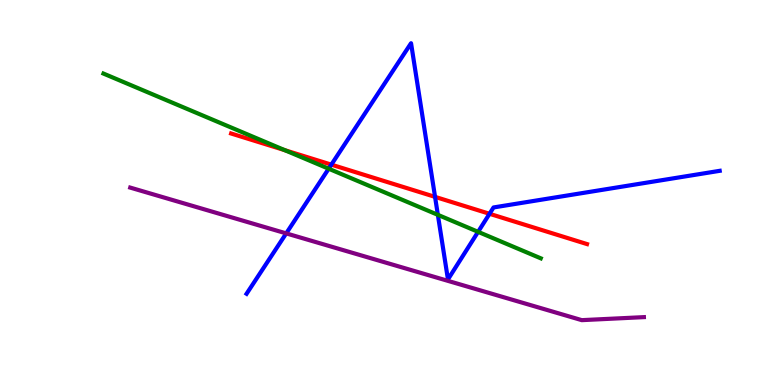[{'lines': ['blue', 'red'], 'intersections': [{'x': 4.28, 'y': 5.72}, {'x': 5.61, 'y': 4.89}, {'x': 6.32, 'y': 4.45}]}, {'lines': ['green', 'red'], 'intersections': [{'x': 3.67, 'y': 6.1}]}, {'lines': ['purple', 'red'], 'intersections': []}, {'lines': ['blue', 'green'], 'intersections': [{'x': 4.24, 'y': 5.62}, {'x': 5.65, 'y': 4.42}, {'x': 6.17, 'y': 3.98}]}, {'lines': ['blue', 'purple'], 'intersections': [{'x': 3.69, 'y': 3.94}]}, {'lines': ['green', 'purple'], 'intersections': []}]